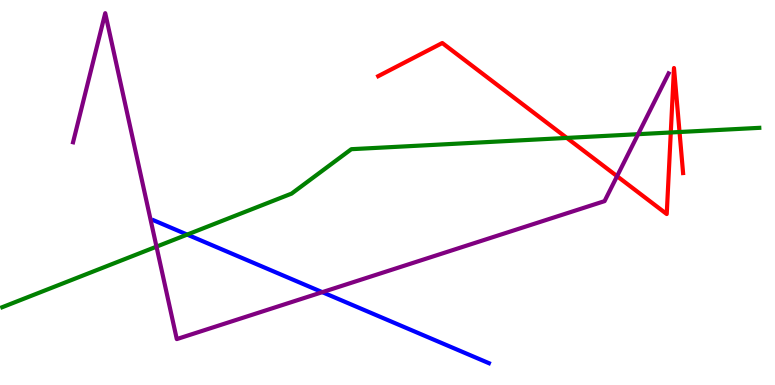[{'lines': ['blue', 'red'], 'intersections': []}, {'lines': ['green', 'red'], 'intersections': [{'x': 7.31, 'y': 6.42}, {'x': 8.66, 'y': 6.56}, {'x': 8.77, 'y': 6.57}]}, {'lines': ['purple', 'red'], 'intersections': [{'x': 7.96, 'y': 5.42}]}, {'lines': ['blue', 'green'], 'intersections': [{'x': 2.42, 'y': 3.91}]}, {'lines': ['blue', 'purple'], 'intersections': [{'x': 4.16, 'y': 2.41}]}, {'lines': ['green', 'purple'], 'intersections': [{'x': 2.02, 'y': 3.59}, {'x': 8.23, 'y': 6.51}]}]